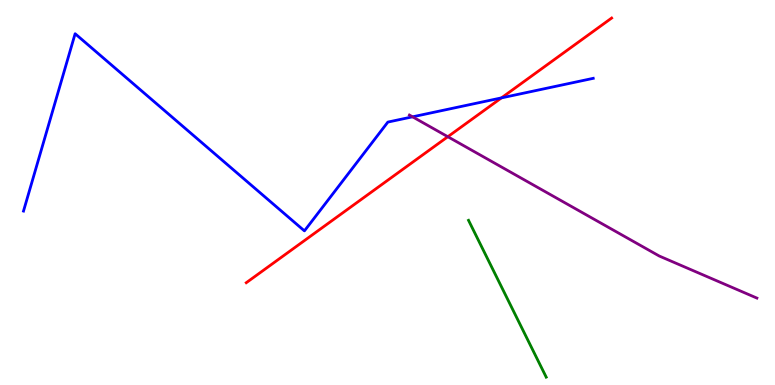[{'lines': ['blue', 'red'], 'intersections': [{'x': 6.47, 'y': 7.46}]}, {'lines': ['green', 'red'], 'intersections': []}, {'lines': ['purple', 'red'], 'intersections': [{'x': 5.78, 'y': 6.45}]}, {'lines': ['blue', 'green'], 'intersections': []}, {'lines': ['blue', 'purple'], 'intersections': [{'x': 5.32, 'y': 6.97}]}, {'lines': ['green', 'purple'], 'intersections': []}]